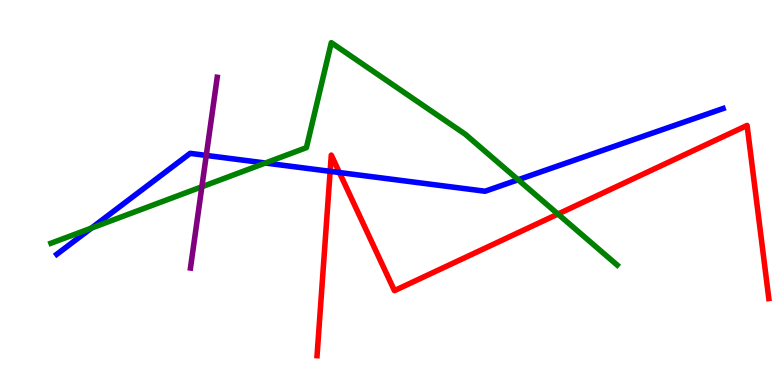[{'lines': ['blue', 'red'], 'intersections': [{'x': 4.26, 'y': 5.55}, {'x': 4.38, 'y': 5.52}]}, {'lines': ['green', 'red'], 'intersections': [{'x': 7.2, 'y': 4.44}]}, {'lines': ['purple', 'red'], 'intersections': []}, {'lines': ['blue', 'green'], 'intersections': [{'x': 1.18, 'y': 4.07}, {'x': 3.42, 'y': 5.77}, {'x': 6.69, 'y': 5.33}]}, {'lines': ['blue', 'purple'], 'intersections': [{'x': 2.66, 'y': 5.96}]}, {'lines': ['green', 'purple'], 'intersections': [{'x': 2.6, 'y': 5.15}]}]